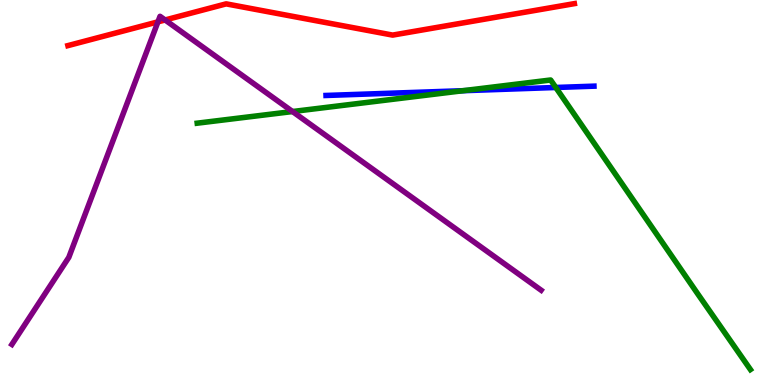[{'lines': ['blue', 'red'], 'intersections': []}, {'lines': ['green', 'red'], 'intersections': []}, {'lines': ['purple', 'red'], 'intersections': [{'x': 2.04, 'y': 9.43}, {'x': 2.13, 'y': 9.48}]}, {'lines': ['blue', 'green'], 'intersections': [{'x': 5.97, 'y': 7.64}, {'x': 7.17, 'y': 7.73}]}, {'lines': ['blue', 'purple'], 'intersections': []}, {'lines': ['green', 'purple'], 'intersections': [{'x': 3.77, 'y': 7.1}]}]